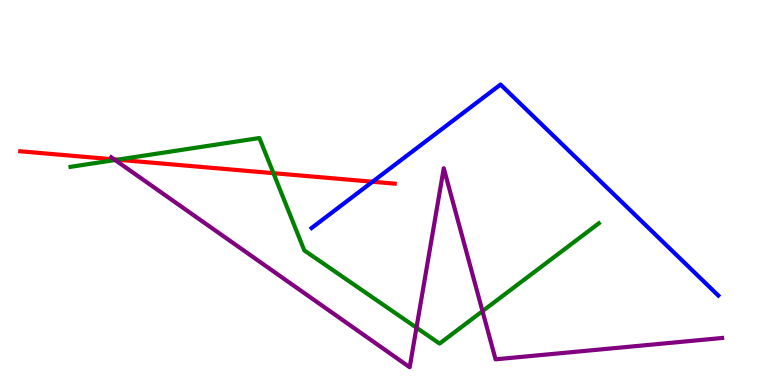[{'lines': ['blue', 'red'], 'intersections': [{'x': 4.81, 'y': 5.28}]}, {'lines': ['green', 'red'], 'intersections': [{'x': 1.52, 'y': 5.85}, {'x': 3.53, 'y': 5.5}]}, {'lines': ['purple', 'red'], 'intersections': [{'x': 1.47, 'y': 5.86}]}, {'lines': ['blue', 'green'], 'intersections': []}, {'lines': ['blue', 'purple'], 'intersections': []}, {'lines': ['green', 'purple'], 'intersections': [{'x': 1.49, 'y': 5.84}, {'x': 5.37, 'y': 1.49}, {'x': 6.23, 'y': 1.92}]}]